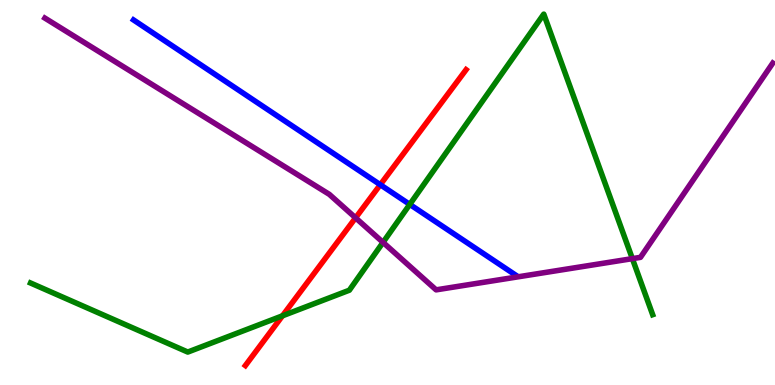[{'lines': ['blue', 'red'], 'intersections': [{'x': 4.91, 'y': 5.2}]}, {'lines': ['green', 'red'], 'intersections': [{'x': 3.64, 'y': 1.8}]}, {'lines': ['purple', 'red'], 'intersections': [{'x': 4.59, 'y': 4.34}]}, {'lines': ['blue', 'green'], 'intersections': [{'x': 5.29, 'y': 4.69}]}, {'lines': ['blue', 'purple'], 'intersections': []}, {'lines': ['green', 'purple'], 'intersections': [{'x': 4.94, 'y': 3.7}, {'x': 8.16, 'y': 3.28}]}]